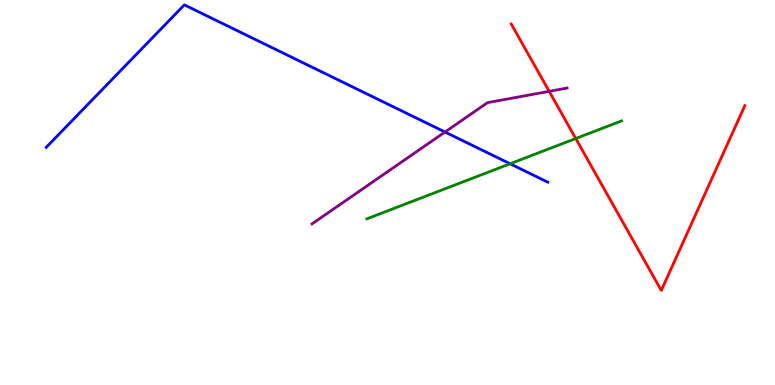[{'lines': ['blue', 'red'], 'intersections': []}, {'lines': ['green', 'red'], 'intersections': [{'x': 7.43, 'y': 6.4}]}, {'lines': ['purple', 'red'], 'intersections': [{'x': 7.09, 'y': 7.63}]}, {'lines': ['blue', 'green'], 'intersections': [{'x': 6.58, 'y': 5.75}]}, {'lines': ['blue', 'purple'], 'intersections': [{'x': 5.74, 'y': 6.57}]}, {'lines': ['green', 'purple'], 'intersections': []}]